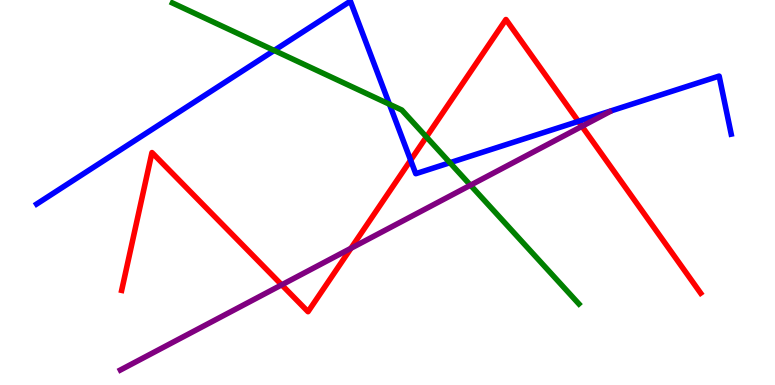[{'lines': ['blue', 'red'], 'intersections': [{'x': 5.3, 'y': 5.84}, {'x': 7.46, 'y': 6.85}]}, {'lines': ['green', 'red'], 'intersections': [{'x': 5.5, 'y': 6.44}]}, {'lines': ['purple', 'red'], 'intersections': [{'x': 3.63, 'y': 2.6}, {'x': 4.53, 'y': 3.55}, {'x': 7.51, 'y': 6.72}]}, {'lines': ['blue', 'green'], 'intersections': [{'x': 3.54, 'y': 8.69}, {'x': 5.02, 'y': 7.29}, {'x': 5.81, 'y': 5.77}]}, {'lines': ['blue', 'purple'], 'intersections': []}, {'lines': ['green', 'purple'], 'intersections': [{'x': 6.07, 'y': 5.19}]}]